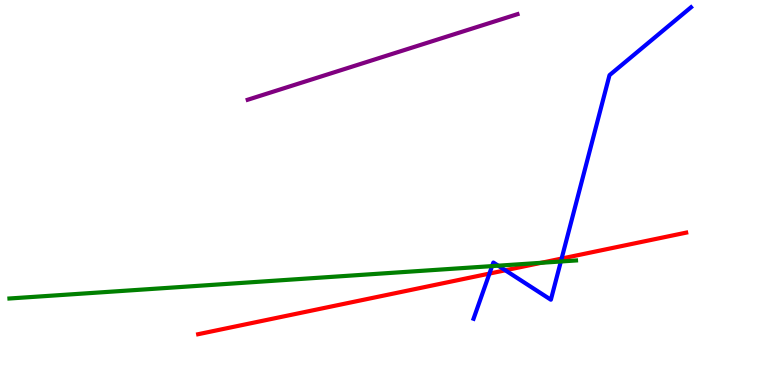[{'lines': ['blue', 'red'], 'intersections': [{'x': 6.32, 'y': 2.89}, {'x': 6.52, 'y': 2.98}, {'x': 7.25, 'y': 3.28}]}, {'lines': ['green', 'red'], 'intersections': [{'x': 6.98, 'y': 3.17}]}, {'lines': ['purple', 'red'], 'intersections': []}, {'lines': ['blue', 'green'], 'intersections': [{'x': 6.35, 'y': 3.09}, {'x': 6.43, 'y': 3.1}, {'x': 7.24, 'y': 3.21}]}, {'lines': ['blue', 'purple'], 'intersections': []}, {'lines': ['green', 'purple'], 'intersections': []}]